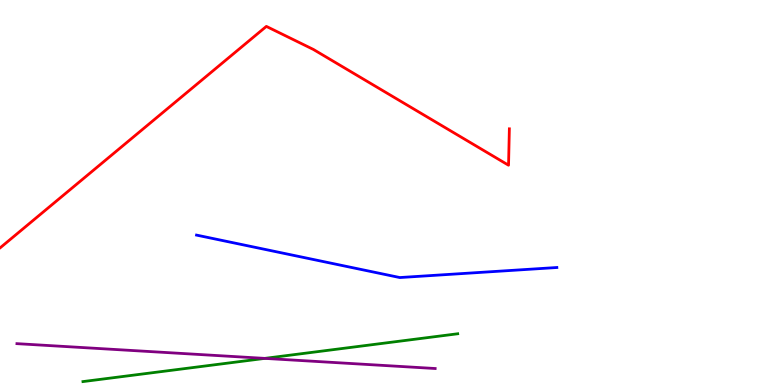[{'lines': ['blue', 'red'], 'intersections': []}, {'lines': ['green', 'red'], 'intersections': []}, {'lines': ['purple', 'red'], 'intersections': []}, {'lines': ['blue', 'green'], 'intersections': []}, {'lines': ['blue', 'purple'], 'intersections': []}, {'lines': ['green', 'purple'], 'intersections': [{'x': 3.42, 'y': 0.691}]}]